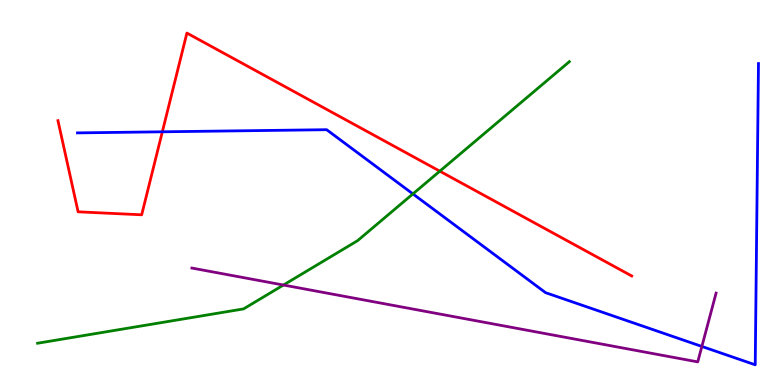[{'lines': ['blue', 'red'], 'intersections': [{'x': 2.09, 'y': 6.58}]}, {'lines': ['green', 'red'], 'intersections': [{'x': 5.67, 'y': 5.55}]}, {'lines': ['purple', 'red'], 'intersections': []}, {'lines': ['blue', 'green'], 'intersections': [{'x': 5.33, 'y': 4.96}]}, {'lines': ['blue', 'purple'], 'intersections': [{'x': 9.06, 'y': 1.0}]}, {'lines': ['green', 'purple'], 'intersections': [{'x': 3.66, 'y': 2.6}]}]